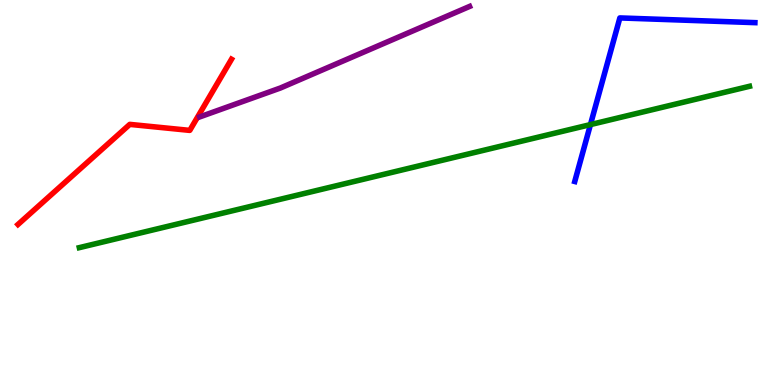[{'lines': ['blue', 'red'], 'intersections': []}, {'lines': ['green', 'red'], 'intersections': []}, {'lines': ['purple', 'red'], 'intersections': []}, {'lines': ['blue', 'green'], 'intersections': [{'x': 7.62, 'y': 6.76}]}, {'lines': ['blue', 'purple'], 'intersections': []}, {'lines': ['green', 'purple'], 'intersections': []}]